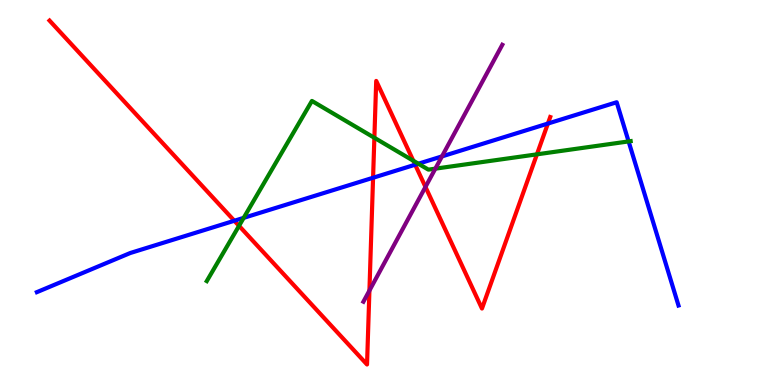[{'lines': ['blue', 'red'], 'intersections': [{'x': 3.02, 'y': 4.27}, {'x': 4.81, 'y': 5.38}, {'x': 5.36, 'y': 5.72}, {'x': 7.07, 'y': 6.79}]}, {'lines': ['green', 'red'], 'intersections': [{'x': 3.08, 'y': 4.13}, {'x': 4.83, 'y': 6.42}, {'x': 5.33, 'y': 5.82}, {'x': 6.93, 'y': 5.99}]}, {'lines': ['purple', 'red'], 'intersections': [{'x': 4.77, 'y': 2.45}, {'x': 5.49, 'y': 5.14}]}, {'lines': ['blue', 'green'], 'intersections': [{'x': 3.14, 'y': 4.34}, {'x': 5.4, 'y': 5.75}, {'x': 8.11, 'y': 6.33}]}, {'lines': ['blue', 'purple'], 'intersections': [{'x': 5.7, 'y': 5.94}]}, {'lines': ['green', 'purple'], 'intersections': [{'x': 5.62, 'y': 5.62}]}]